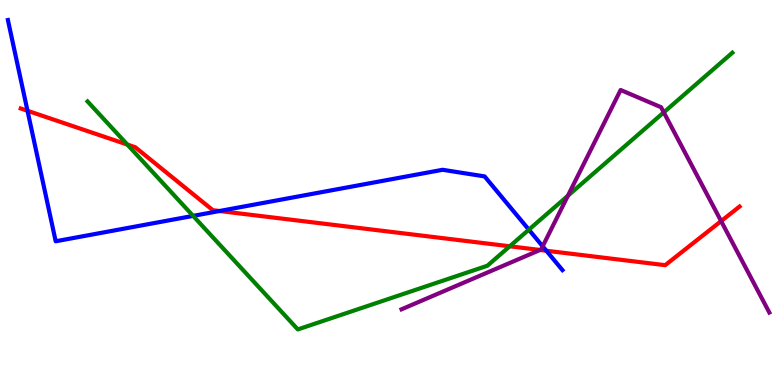[{'lines': ['blue', 'red'], 'intersections': [{'x': 0.355, 'y': 7.12}, {'x': 2.83, 'y': 4.52}, {'x': 7.05, 'y': 3.49}]}, {'lines': ['green', 'red'], 'intersections': [{'x': 1.64, 'y': 6.25}, {'x': 6.58, 'y': 3.6}]}, {'lines': ['purple', 'red'], 'intersections': [{'x': 6.97, 'y': 3.51}, {'x': 9.3, 'y': 4.26}]}, {'lines': ['blue', 'green'], 'intersections': [{'x': 2.49, 'y': 4.39}, {'x': 6.82, 'y': 4.03}]}, {'lines': ['blue', 'purple'], 'intersections': [{'x': 7.0, 'y': 3.6}]}, {'lines': ['green', 'purple'], 'intersections': [{'x': 7.33, 'y': 4.92}, {'x': 8.56, 'y': 7.08}]}]